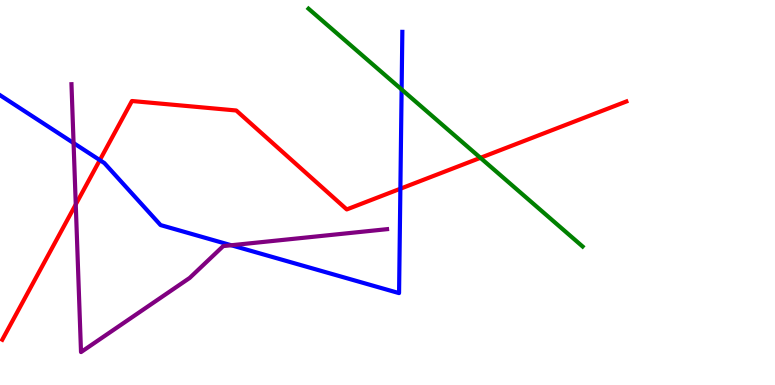[{'lines': ['blue', 'red'], 'intersections': [{'x': 1.29, 'y': 5.84}, {'x': 5.17, 'y': 5.1}]}, {'lines': ['green', 'red'], 'intersections': [{'x': 6.2, 'y': 5.9}]}, {'lines': ['purple', 'red'], 'intersections': [{'x': 0.977, 'y': 4.69}]}, {'lines': ['blue', 'green'], 'intersections': [{'x': 5.18, 'y': 7.68}]}, {'lines': ['blue', 'purple'], 'intersections': [{'x': 0.949, 'y': 6.28}, {'x': 2.98, 'y': 3.63}]}, {'lines': ['green', 'purple'], 'intersections': []}]